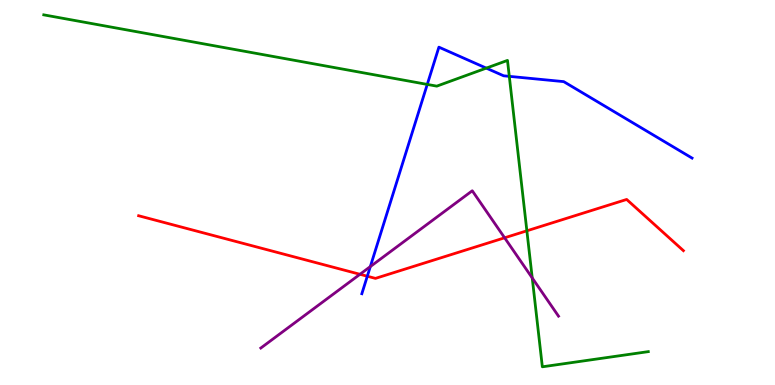[{'lines': ['blue', 'red'], 'intersections': [{'x': 4.74, 'y': 2.83}]}, {'lines': ['green', 'red'], 'intersections': [{'x': 6.8, 'y': 4.0}]}, {'lines': ['purple', 'red'], 'intersections': [{'x': 4.64, 'y': 2.88}, {'x': 6.51, 'y': 3.82}]}, {'lines': ['blue', 'green'], 'intersections': [{'x': 5.51, 'y': 7.81}, {'x': 6.27, 'y': 8.23}, {'x': 6.57, 'y': 8.02}]}, {'lines': ['blue', 'purple'], 'intersections': [{'x': 4.78, 'y': 3.08}]}, {'lines': ['green', 'purple'], 'intersections': [{'x': 6.87, 'y': 2.78}]}]